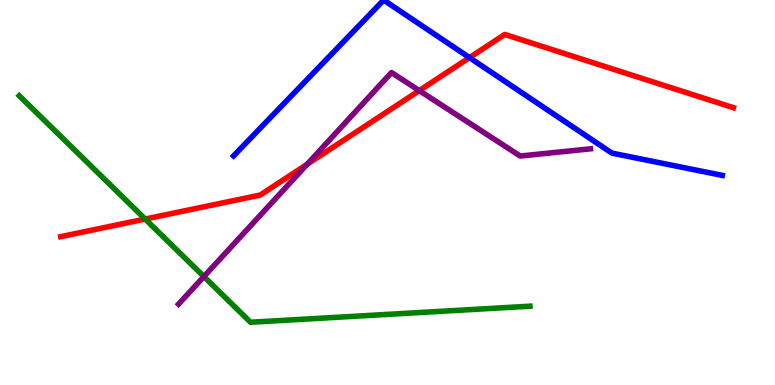[{'lines': ['blue', 'red'], 'intersections': [{'x': 6.06, 'y': 8.5}]}, {'lines': ['green', 'red'], 'intersections': [{'x': 1.87, 'y': 4.31}]}, {'lines': ['purple', 'red'], 'intersections': [{'x': 3.96, 'y': 5.73}, {'x': 5.41, 'y': 7.65}]}, {'lines': ['blue', 'green'], 'intersections': []}, {'lines': ['blue', 'purple'], 'intersections': []}, {'lines': ['green', 'purple'], 'intersections': [{'x': 2.63, 'y': 2.82}]}]